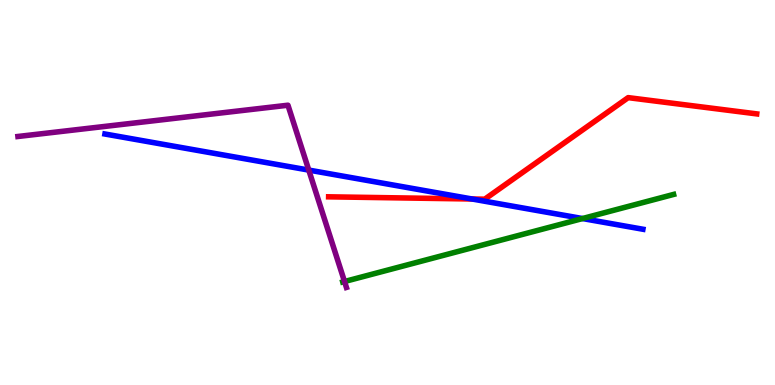[{'lines': ['blue', 'red'], 'intersections': [{'x': 6.09, 'y': 4.83}]}, {'lines': ['green', 'red'], 'intersections': []}, {'lines': ['purple', 'red'], 'intersections': []}, {'lines': ['blue', 'green'], 'intersections': [{'x': 7.52, 'y': 4.32}]}, {'lines': ['blue', 'purple'], 'intersections': [{'x': 3.98, 'y': 5.58}]}, {'lines': ['green', 'purple'], 'intersections': [{'x': 4.45, 'y': 2.69}]}]